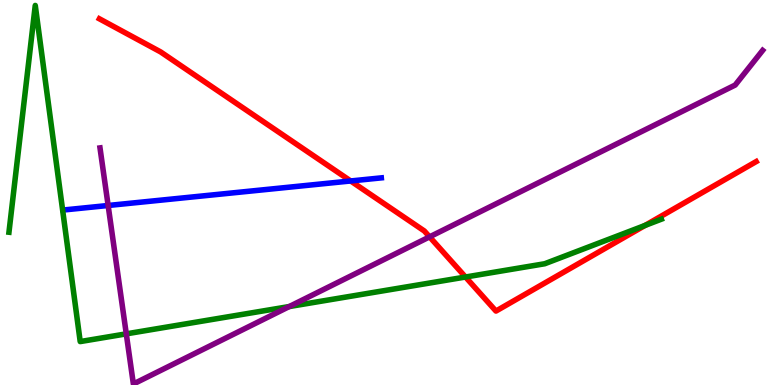[{'lines': ['blue', 'red'], 'intersections': [{'x': 4.52, 'y': 5.3}]}, {'lines': ['green', 'red'], 'intersections': [{'x': 6.01, 'y': 2.8}, {'x': 8.32, 'y': 4.15}]}, {'lines': ['purple', 'red'], 'intersections': [{'x': 5.54, 'y': 3.85}]}, {'lines': ['blue', 'green'], 'intersections': []}, {'lines': ['blue', 'purple'], 'intersections': [{'x': 1.4, 'y': 4.66}]}, {'lines': ['green', 'purple'], 'intersections': [{'x': 1.63, 'y': 1.33}, {'x': 3.73, 'y': 2.04}]}]